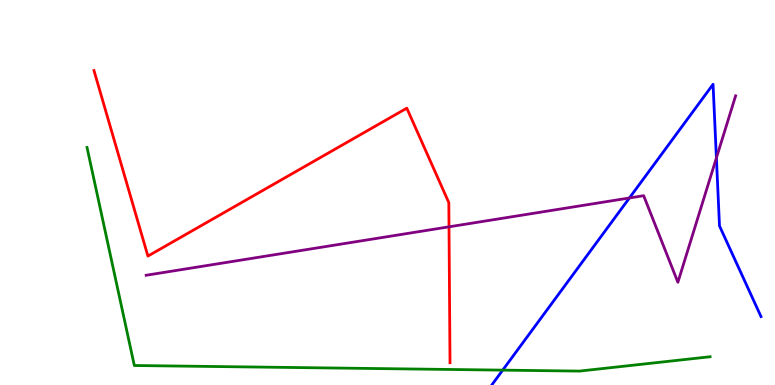[{'lines': ['blue', 'red'], 'intersections': []}, {'lines': ['green', 'red'], 'intersections': []}, {'lines': ['purple', 'red'], 'intersections': [{'x': 5.79, 'y': 4.11}]}, {'lines': ['blue', 'green'], 'intersections': [{'x': 6.49, 'y': 0.386}]}, {'lines': ['blue', 'purple'], 'intersections': [{'x': 8.12, 'y': 4.86}, {'x': 9.24, 'y': 5.9}]}, {'lines': ['green', 'purple'], 'intersections': []}]